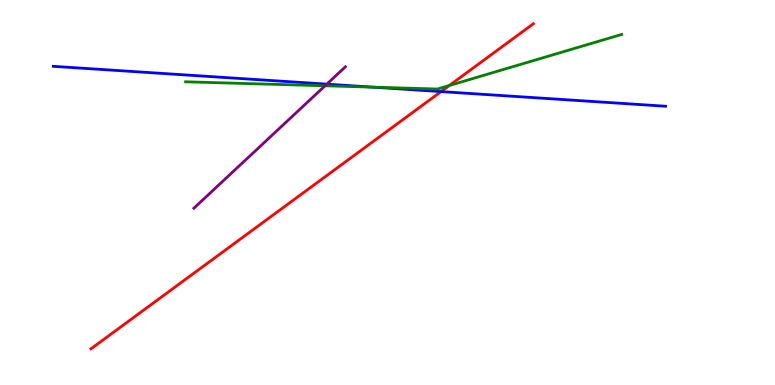[{'lines': ['blue', 'red'], 'intersections': [{'x': 5.69, 'y': 7.62}]}, {'lines': ['green', 'red'], 'intersections': [{'x': 5.8, 'y': 7.78}]}, {'lines': ['purple', 'red'], 'intersections': []}, {'lines': ['blue', 'green'], 'intersections': [{'x': 4.82, 'y': 7.74}]}, {'lines': ['blue', 'purple'], 'intersections': [{'x': 4.22, 'y': 7.81}]}, {'lines': ['green', 'purple'], 'intersections': [{'x': 4.19, 'y': 7.77}]}]